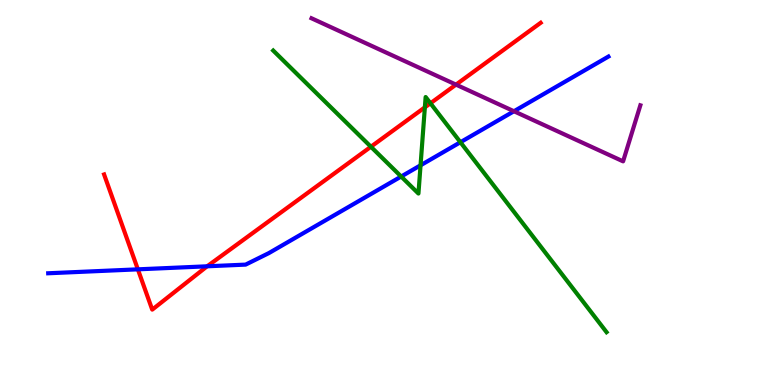[{'lines': ['blue', 'red'], 'intersections': [{'x': 1.78, 'y': 3.0}, {'x': 2.67, 'y': 3.08}]}, {'lines': ['green', 'red'], 'intersections': [{'x': 4.79, 'y': 6.19}, {'x': 5.48, 'y': 7.21}, {'x': 5.55, 'y': 7.32}]}, {'lines': ['purple', 'red'], 'intersections': [{'x': 5.88, 'y': 7.8}]}, {'lines': ['blue', 'green'], 'intersections': [{'x': 5.18, 'y': 5.41}, {'x': 5.43, 'y': 5.71}, {'x': 5.94, 'y': 6.31}]}, {'lines': ['blue', 'purple'], 'intersections': [{'x': 6.63, 'y': 7.11}]}, {'lines': ['green', 'purple'], 'intersections': []}]